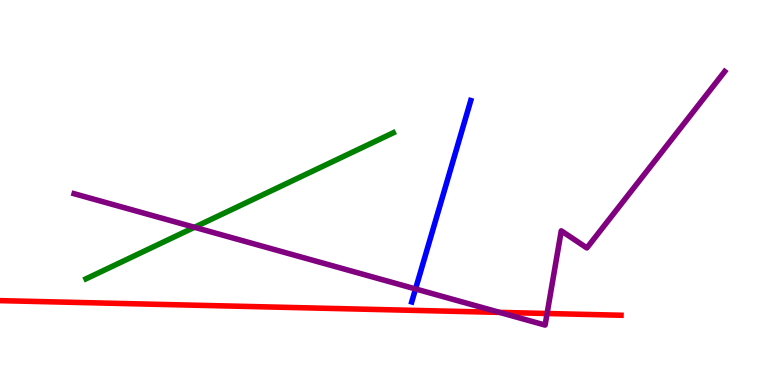[{'lines': ['blue', 'red'], 'intersections': []}, {'lines': ['green', 'red'], 'intersections': []}, {'lines': ['purple', 'red'], 'intersections': [{'x': 6.45, 'y': 1.89}, {'x': 7.06, 'y': 1.86}]}, {'lines': ['blue', 'green'], 'intersections': []}, {'lines': ['blue', 'purple'], 'intersections': [{'x': 5.36, 'y': 2.5}]}, {'lines': ['green', 'purple'], 'intersections': [{'x': 2.51, 'y': 4.1}]}]